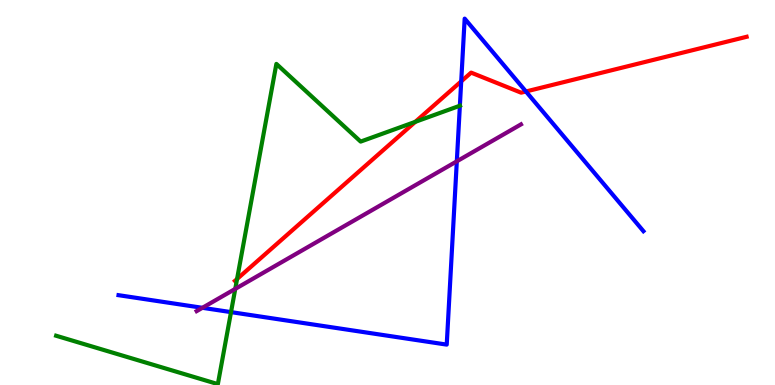[{'lines': ['blue', 'red'], 'intersections': [{'x': 5.95, 'y': 7.89}, {'x': 6.79, 'y': 7.62}]}, {'lines': ['green', 'red'], 'intersections': [{'x': 3.06, 'y': 2.75}, {'x': 5.36, 'y': 6.84}]}, {'lines': ['purple', 'red'], 'intersections': []}, {'lines': ['blue', 'green'], 'intersections': [{'x': 2.98, 'y': 1.89}, {'x': 5.93, 'y': 7.25}]}, {'lines': ['blue', 'purple'], 'intersections': [{'x': 2.61, 'y': 2.0}, {'x': 5.89, 'y': 5.81}]}, {'lines': ['green', 'purple'], 'intersections': [{'x': 3.04, 'y': 2.5}]}]